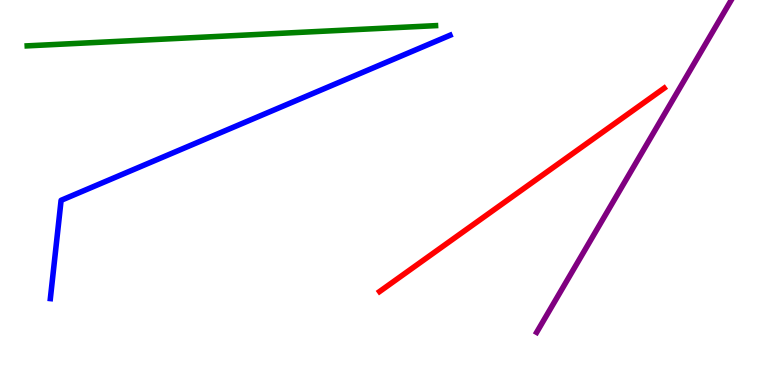[{'lines': ['blue', 'red'], 'intersections': []}, {'lines': ['green', 'red'], 'intersections': []}, {'lines': ['purple', 'red'], 'intersections': []}, {'lines': ['blue', 'green'], 'intersections': []}, {'lines': ['blue', 'purple'], 'intersections': []}, {'lines': ['green', 'purple'], 'intersections': []}]